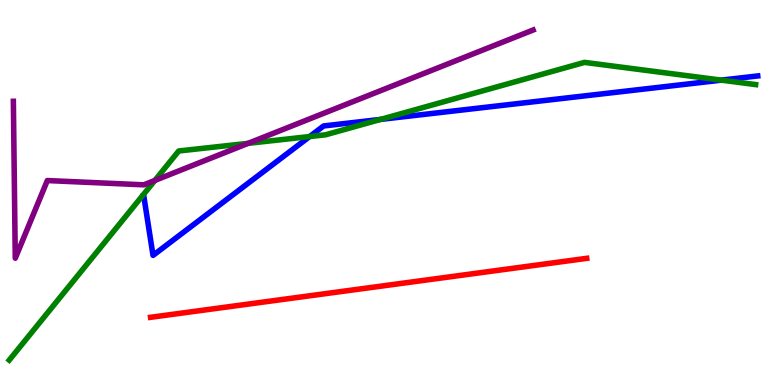[{'lines': ['blue', 'red'], 'intersections': []}, {'lines': ['green', 'red'], 'intersections': []}, {'lines': ['purple', 'red'], 'intersections': []}, {'lines': ['blue', 'green'], 'intersections': [{'x': 4.0, 'y': 6.45}, {'x': 4.91, 'y': 6.9}, {'x': 9.31, 'y': 7.92}]}, {'lines': ['blue', 'purple'], 'intersections': []}, {'lines': ['green', 'purple'], 'intersections': [{'x': 2.0, 'y': 5.31}, {'x': 3.2, 'y': 6.28}]}]